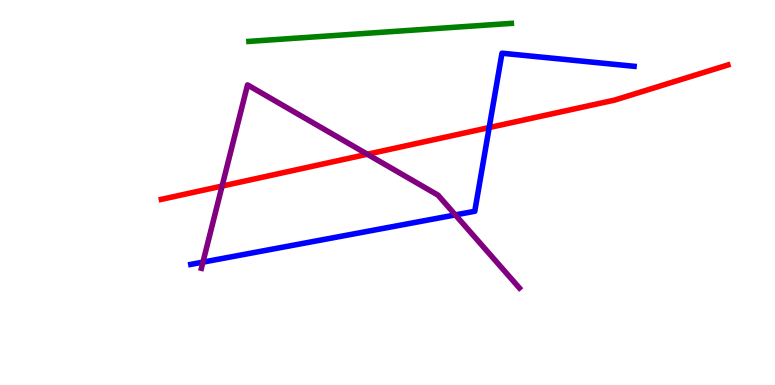[{'lines': ['blue', 'red'], 'intersections': [{'x': 6.31, 'y': 6.69}]}, {'lines': ['green', 'red'], 'intersections': []}, {'lines': ['purple', 'red'], 'intersections': [{'x': 2.87, 'y': 5.17}, {'x': 4.74, 'y': 5.99}]}, {'lines': ['blue', 'green'], 'intersections': []}, {'lines': ['blue', 'purple'], 'intersections': [{'x': 2.62, 'y': 3.19}, {'x': 5.88, 'y': 4.42}]}, {'lines': ['green', 'purple'], 'intersections': []}]